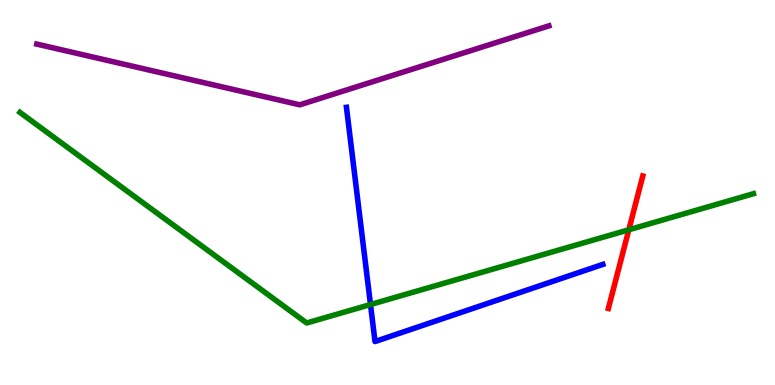[{'lines': ['blue', 'red'], 'intersections': []}, {'lines': ['green', 'red'], 'intersections': [{'x': 8.11, 'y': 4.03}]}, {'lines': ['purple', 'red'], 'intersections': []}, {'lines': ['blue', 'green'], 'intersections': [{'x': 4.78, 'y': 2.09}]}, {'lines': ['blue', 'purple'], 'intersections': []}, {'lines': ['green', 'purple'], 'intersections': []}]